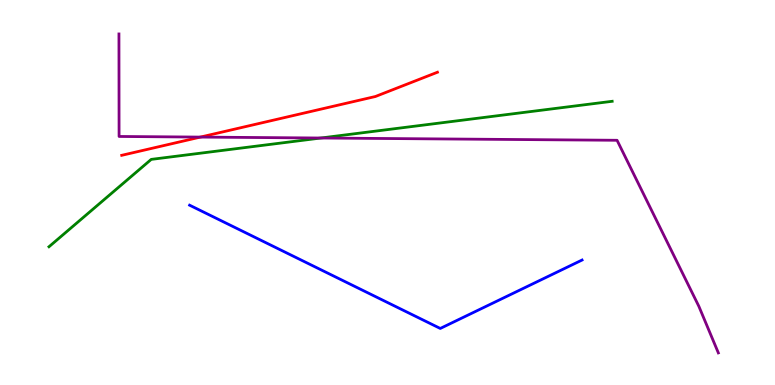[{'lines': ['blue', 'red'], 'intersections': []}, {'lines': ['green', 'red'], 'intersections': []}, {'lines': ['purple', 'red'], 'intersections': [{'x': 2.59, 'y': 6.44}]}, {'lines': ['blue', 'green'], 'intersections': []}, {'lines': ['blue', 'purple'], 'intersections': []}, {'lines': ['green', 'purple'], 'intersections': [{'x': 4.14, 'y': 6.42}]}]